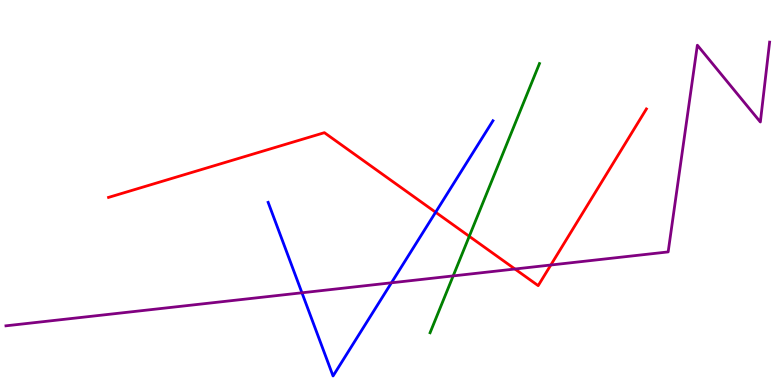[{'lines': ['blue', 'red'], 'intersections': [{'x': 5.62, 'y': 4.49}]}, {'lines': ['green', 'red'], 'intersections': [{'x': 6.06, 'y': 3.86}]}, {'lines': ['purple', 'red'], 'intersections': [{'x': 6.64, 'y': 3.01}, {'x': 7.11, 'y': 3.12}]}, {'lines': ['blue', 'green'], 'intersections': []}, {'lines': ['blue', 'purple'], 'intersections': [{'x': 3.9, 'y': 2.4}, {'x': 5.05, 'y': 2.65}]}, {'lines': ['green', 'purple'], 'intersections': [{'x': 5.85, 'y': 2.83}]}]